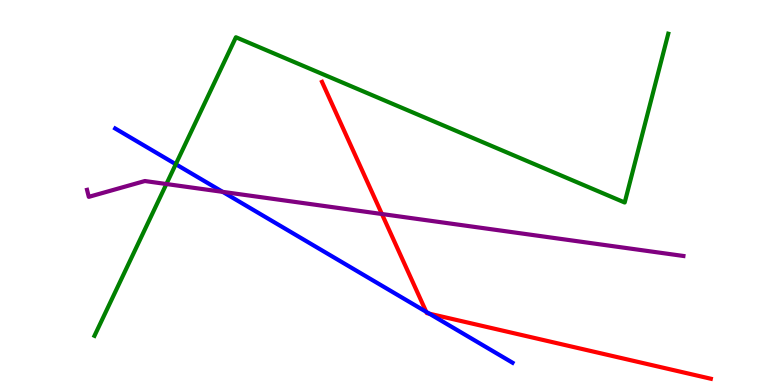[{'lines': ['blue', 'red'], 'intersections': [{'x': 5.5, 'y': 1.9}, {'x': 5.54, 'y': 1.85}]}, {'lines': ['green', 'red'], 'intersections': []}, {'lines': ['purple', 'red'], 'intersections': [{'x': 4.93, 'y': 4.44}]}, {'lines': ['blue', 'green'], 'intersections': [{'x': 2.27, 'y': 5.73}]}, {'lines': ['blue', 'purple'], 'intersections': [{'x': 2.87, 'y': 5.02}]}, {'lines': ['green', 'purple'], 'intersections': [{'x': 2.15, 'y': 5.22}]}]